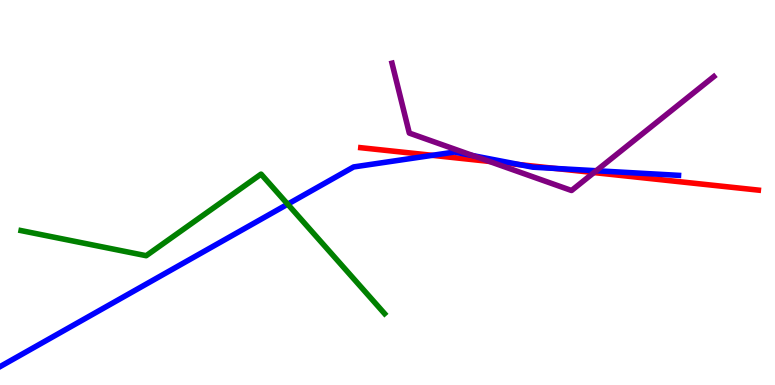[{'lines': ['blue', 'red'], 'intersections': [{'x': 5.58, 'y': 5.97}, {'x': 6.71, 'y': 5.72}, {'x': 7.16, 'y': 5.63}]}, {'lines': ['green', 'red'], 'intersections': []}, {'lines': ['purple', 'red'], 'intersections': [{'x': 6.31, 'y': 5.81}, {'x': 7.66, 'y': 5.52}]}, {'lines': ['blue', 'green'], 'intersections': [{'x': 3.71, 'y': 4.7}]}, {'lines': ['blue', 'purple'], 'intersections': [{'x': 6.1, 'y': 5.96}, {'x': 7.69, 'y': 5.57}]}, {'lines': ['green', 'purple'], 'intersections': []}]